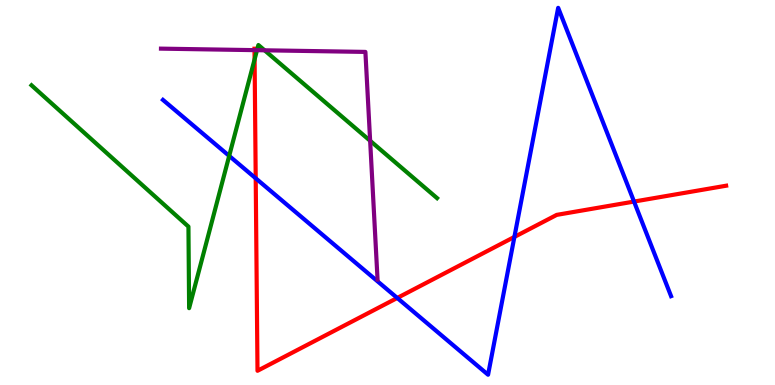[{'lines': ['blue', 'red'], 'intersections': [{'x': 3.3, 'y': 5.37}, {'x': 5.13, 'y': 2.26}, {'x': 6.64, 'y': 3.85}, {'x': 8.18, 'y': 4.76}]}, {'lines': ['green', 'red'], 'intersections': [{'x': 3.29, 'y': 8.46}]}, {'lines': ['purple', 'red'], 'intersections': [{'x': 3.28, 'y': 8.7}]}, {'lines': ['blue', 'green'], 'intersections': [{'x': 2.96, 'y': 5.95}]}, {'lines': ['blue', 'purple'], 'intersections': []}, {'lines': ['green', 'purple'], 'intersections': [{'x': 3.32, 'y': 8.7}, {'x': 3.41, 'y': 8.69}, {'x': 4.78, 'y': 6.34}]}]